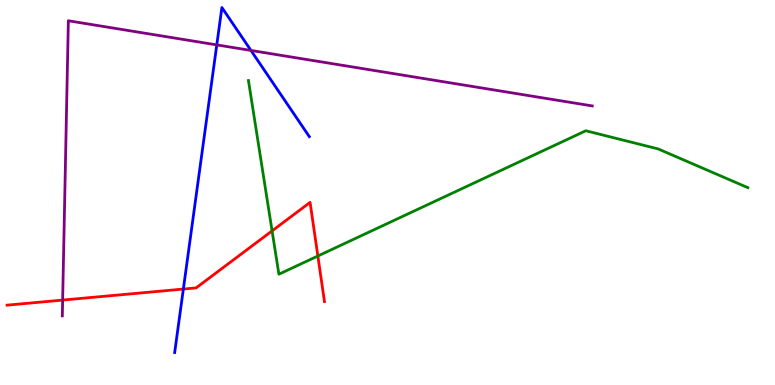[{'lines': ['blue', 'red'], 'intersections': [{'x': 2.37, 'y': 2.49}]}, {'lines': ['green', 'red'], 'intersections': [{'x': 3.51, 'y': 4.0}, {'x': 4.1, 'y': 3.35}]}, {'lines': ['purple', 'red'], 'intersections': [{'x': 0.808, 'y': 2.21}]}, {'lines': ['blue', 'green'], 'intersections': []}, {'lines': ['blue', 'purple'], 'intersections': [{'x': 2.8, 'y': 8.83}, {'x': 3.24, 'y': 8.69}]}, {'lines': ['green', 'purple'], 'intersections': []}]